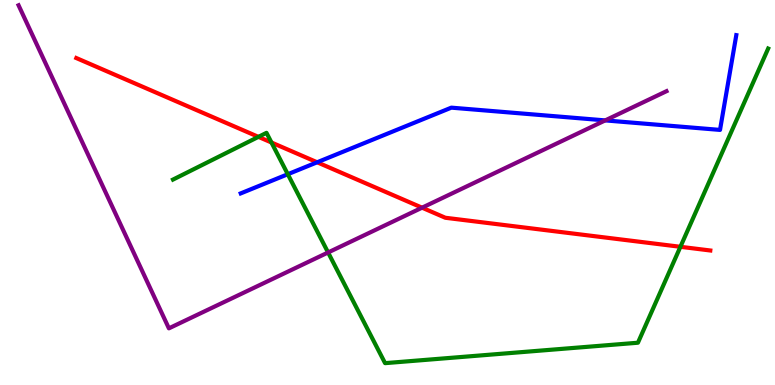[{'lines': ['blue', 'red'], 'intersections': [{'x': 4.09, 'y': 5.78}]}, {'lines': ['green', 'red'], 'intersections': [{'x': 3.33, 'y': 6.45}, {'x': 3.5, 'y': 6.3}, {'x': 8.78, 'y': 3.59}]}, {'lines': ['purple', 'red'], 'intersections': [{'x': 5.45, 'y': 4.61}]}, {'lines': ['blue', 'green'], 'intersections': [{'x': 3.71, 'y': 5.47}]}, {'lines': ['blue', 'purple'], 'intersections': [{'x': 7.81, 'y': 6.87}]}, {'lines': ['green', 'purple'], 'intersections': [{'x': 4.23, 'y': 3.44}]}]